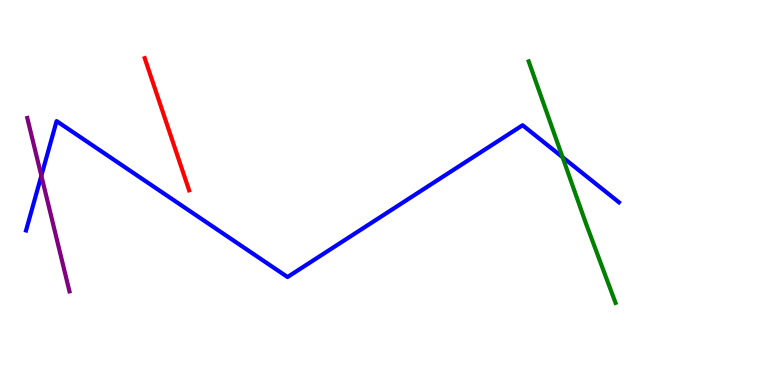[{'lines': ['blue', 'red'], 'intersections': []}, {'lines': ['green', 'red'], 'intersections': []}, {'lines': ['purple', 'red'], 'intersections': []}, {'lines': ['blue', 'green'], 'intersections': [{'x': 7.26, 'y': 5.92}]}, {'lines': ['blue', 'purple'], 'intersections': [{'x': 0.533, 'y': 5.44}]}, {'lines': ['green', 'purple'], 'intersections': []}]